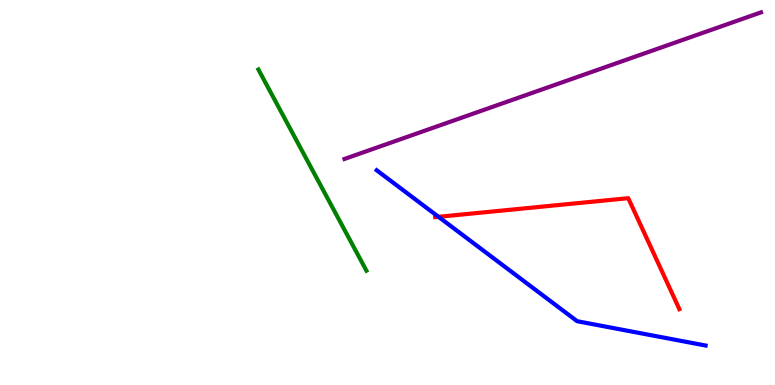[{'lines': ['blue', 'red'], 'intersections': [{'x': 5.66, 'y': 4.37}]}, {'lines': ['green', 'red'], 'intersections': []}, {'lines': ['purple', 'red'], 'intersections': []}, {'lines': ['blue', 'green'], 'intersections': []}, {'lines': ['blue', 'purple'], 'intersections': []}, {'lines': ['green', 'purple'], 'intersections': []}]